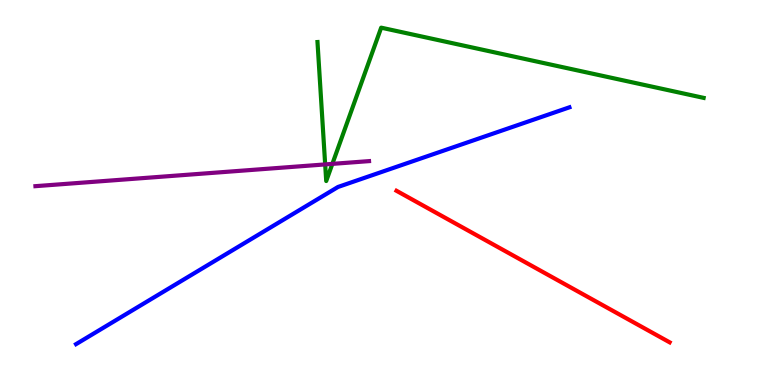[{'lines': ['blue', 'red'], 'intersections': []}, {'lines': ['green', 'red'], 'intersections': []}, {'lines': ['purple', 'red'], 'intersections': []}, {'lines': ['blue', 'green'], 'intersections': []}, {'lines': ['blue', 'purple'], 'intersections': []}, {'lines': ['green', 'purple'], 'intersections': [{'x': 4.2, 'y': 5.73}, {'x': 4.29, 'y': 5.74}]}]